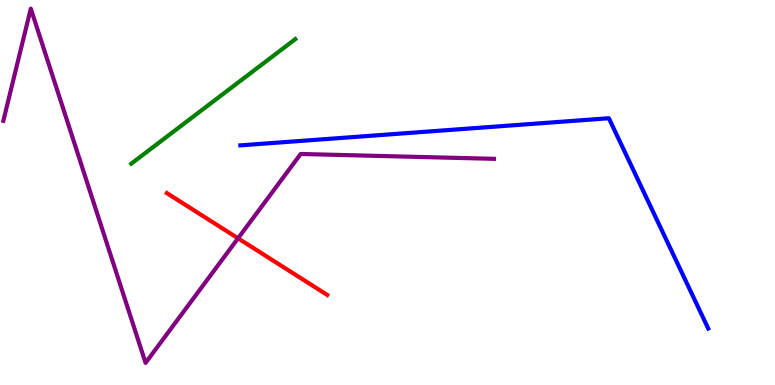[{'lines': ['blue', 'red'], 'intersections': []}, {'lines': ['green', 'red'], 'intersections': []}, {'lines': ['purple', 'red'], 'intersections': [{'x': 3.07, 'y': 3.81}]}, {'lines': ['blue', 'green'], 'intersections': []}, {'lines': ['blue', 'purple'], 'intersections': []}, {'lines': ['green', 'purple'], 'intersections': []}]